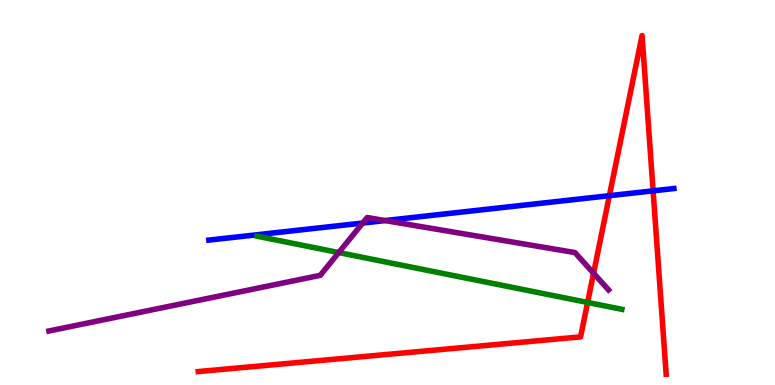[{'lines': ['blue', 'red'], 'intersections': [{'x': 7.86, 'y': 4.92}, {'x': 8.43, 'y': 5.04}]}, {'lines': ['green', 'red'], 'intersections': [{'x': 7.58, 'y': 2.14}]}, {'lines': ['purple', 'red'], 'intersections': [{'x': 7.66, 'y': 2.9}]}, {'lines': ['blue', 'green'], 'intersections': []}, {'lines': ['blue', 'purple'], 'intersections': [{'x': 4.68, 'y': 4.21}, {'x': 4.97, 'y': 4.27}]}, {'lines': ['green', 'purple'], 'intersections': [{'x': 4.37, 'y': 3.44}]}]